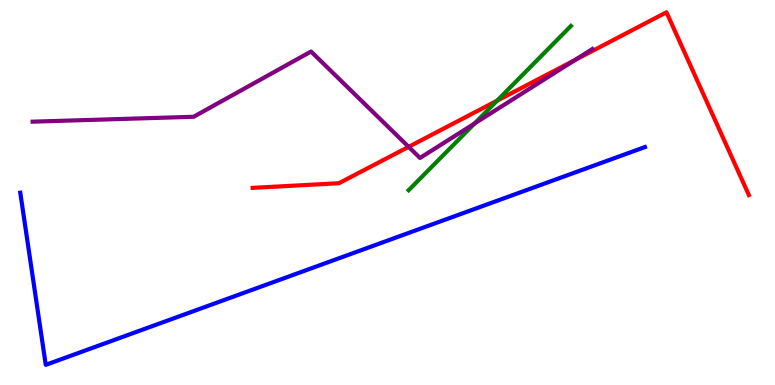[{'lines': ['blue', 'red'], 'intersections': []}, {'lines': ['green', 'red'], 'intersections': [{'x': 6.41, 'y': 7.38}]}, {'lines': ['purple', 'red'], 'intersections': [{'x': 5.27, 'y': 6.19}, {'x': 7.42, 'y': 8.44}]}, {'lines': ['blue', 'green'], 'intersections': []}, {'lines': ['blue', 'purple'], 'intersections': []}, {'lines': ['green', 'purple'], 'intersections': [{'x': 6.12, 'y': 6.79}]}]